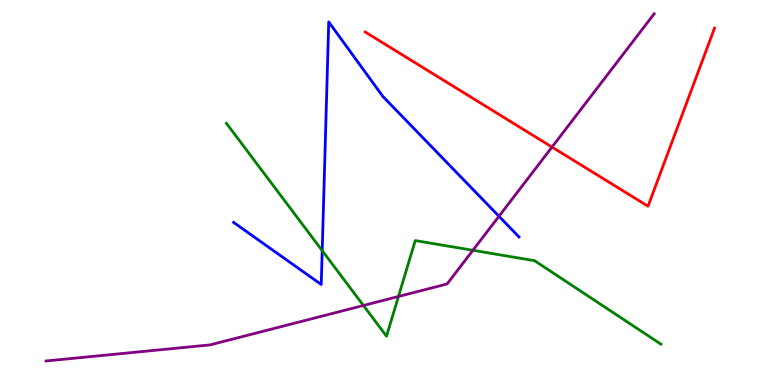[{'lines': ['blue', 'red'], 'intersections': []}, {'lines': ['green', 'red'], 'intersections': []}, {'lines': ['purple', 'red'], 'intersections': [{'x': 7.12, 'y': 6.18}]}, {'lines': ['blue', 'green'], 'intersections': [{'x': 4.16, 'y': 3.49}]}, {'lines': ['blue', 'purple'], 'intersections': [{'x': 6.44, 'y': 4.38}]}, {'lines': ['green', 'purple'], 'intersections': [{'x': 4.69, 'y': 2.07}, {'x': 5.14, 'y': 2.3}, {'x': 6.1, 'y': 3.5}]}]